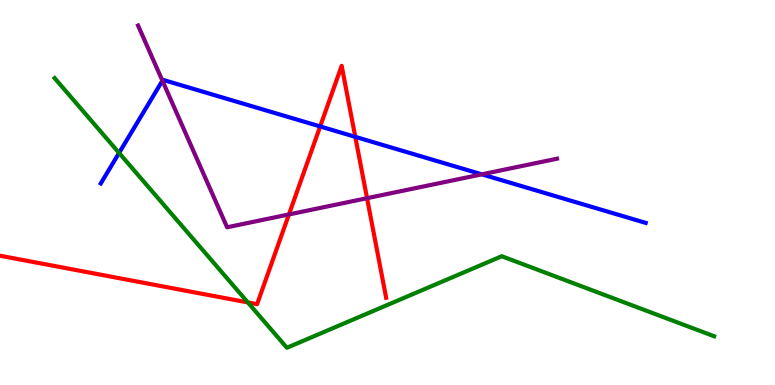[{'lines': ['blue', 'red'], 'intersections': [{'x': 4.13, 'y': 6.72}, {'x': 4.58, 'y': 6.45}]}, {'lines': ['green', 'red'], 'intersections': [{'x': 3.2, 'y': 2.14}]}, {'lines': ['purple', 'red'], 'intersections': [{'x': 3.73, 'y': 4.43}, {'x': 4.74, 'y': 4.85}]}, {'lines': ['blue', 'green'], 'intersections': [{'x': 1.54, 'y': 6.03}]}, {'lines': ['blue', 'purple'], 'intersections': [{'x': 2.1, 'y': 7.9}, {'x': 6.22, 'y': 5.47}]}, {'lines': ['green', 'purple'], 'intersections': []}]